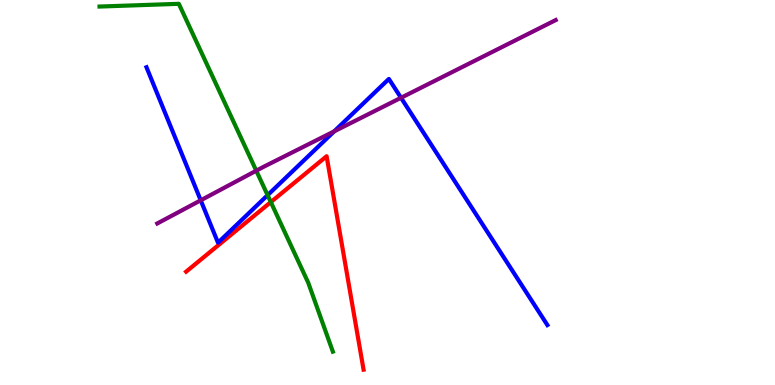[{'lines': ['blue', 'red'], 'intersections': []}, {'lines': ['green', 'red'], 'intersections': [{'x': 3.49, 'y': 4.75}]}, {'lines': ['purple', 'red'], 'intersections': []}, {'lines': ['blue', 'green'], 'intersections': [{'x': 3.45, 'y': 4.93}]}, {'lines': ['blue', 'purple'], 'intersections': [{'x': 2.59, 'y': 4.8}, {'x': 4.31, 'y': 6.59}, {'x': 5.17, 'y': 7.46}]}, {'lines': ['green', 'purple'], 'intersections': [{'x': 3.31, 'y': 5.57}]}]